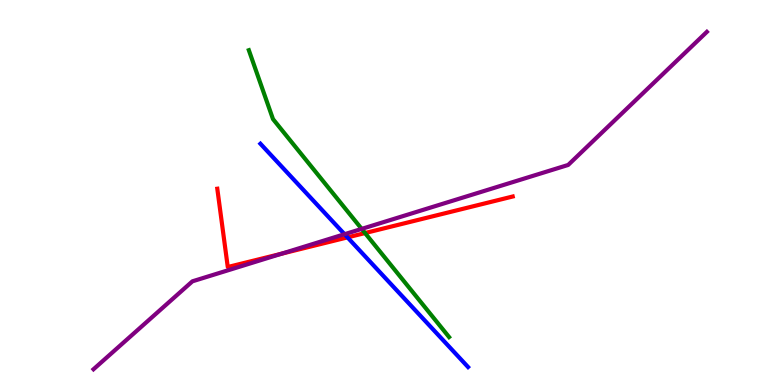[{'lines': ['blue', 'red'], 'intersections': [{'x': 4.48, 'y': 3.83}]}, {'lines': ['green', 'red'], 'intersections': [{'x': 4.71, 'y': 3.95}]}, {'lines': ['purple', 'red'], 'intersections': [{'x': 3.63, 'y': 3.41}]}, {'lines': ['blue', 'green'], 'intersections': []}, {'lines': ['blue', 'purple'], 'intersections': [{'x': 4.45, 'y': 3.92}]}, {'lines': ['green', 'purple'], 'intersections': [{'x': 4.67, 'y': 4.05}]}]